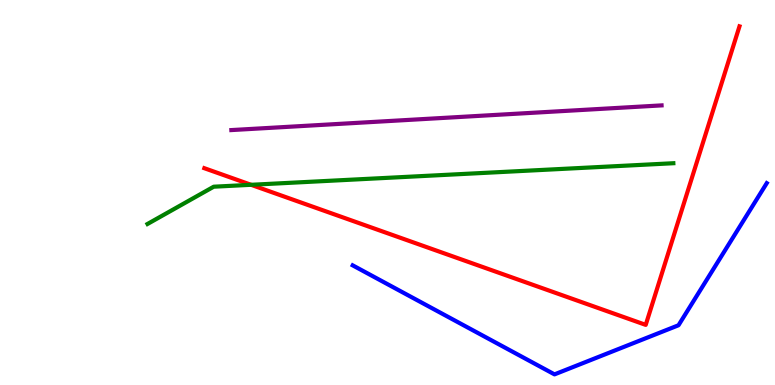[{'lines': ['blue', 'red'], 'intersections': []}, {'lines': ['green', 'red'], 'intersections': [{'x': 3.24, 'y': 5.2}]}, {'lines': ['purple', 'red'], 'intersections': []}, {'lines': ['blue', 'green'], 'intersections': []}, {'lines': ['blue', 'purple'], 'intersections': []}, {'lines': ['green', 'purple'], 'intersections': []}]